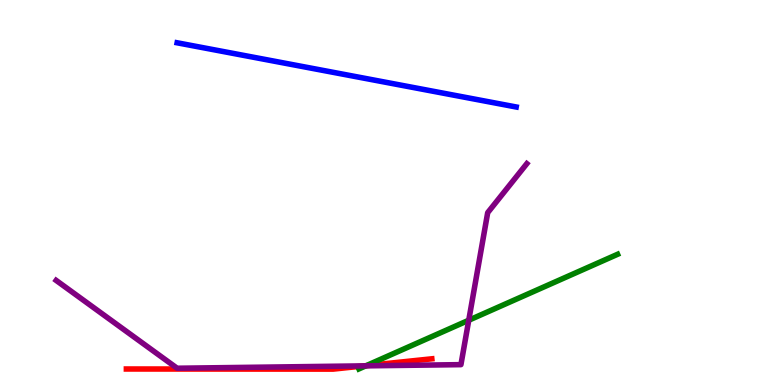[{'lines': ['blue', 'red'], 'intersections': []}, {'lines': ['green', 'red'], 'intersections': [{'x': 4.73, 'y': 0.502}]}, {'lines': ['purple', 'red'], 'intersections': [{'x': 4.7, 'y': 0.497}]}, {'lines': ['blue', 'green'], 'intersections': []}, {'lines': ['blue', 'purple'], 'intersections': []}, {'lines': ['green', 'purple'], 'intersections': [{'x': 4.72, 'y': 0.497}, {'x': 6.05, 'y': 1.68}]}]